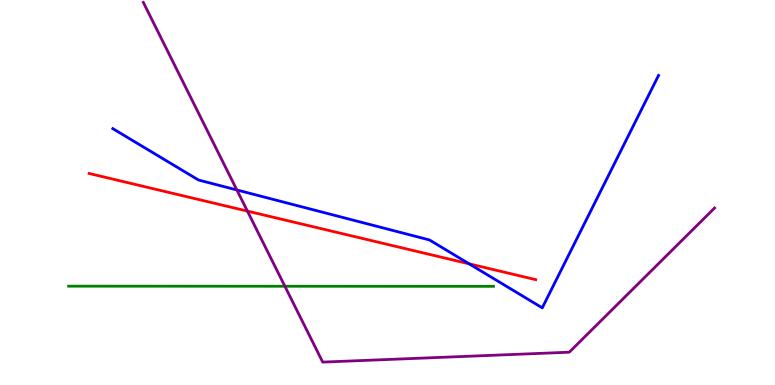[{'lines': ['blue', 'red'], 'intersections': [{'x': 6.05, 'y': 3.15}]}, {'lines': ['green', 'red'], 'intersections': []}, {'lines': ['purple', 'red'], 'intersections': [{'x': 3.19, 'y': 4.52}]}, {'lines': ['blue', 'green'], 'intersections': []}, {'lines': ['blue', 'purple'], 'intersections': [{'x': 3.06, 'y': 5.07}]}, {'lines': ['green', 'purple'], 'intersections': [{'x': 3.68, 'y': 2.56}]}]